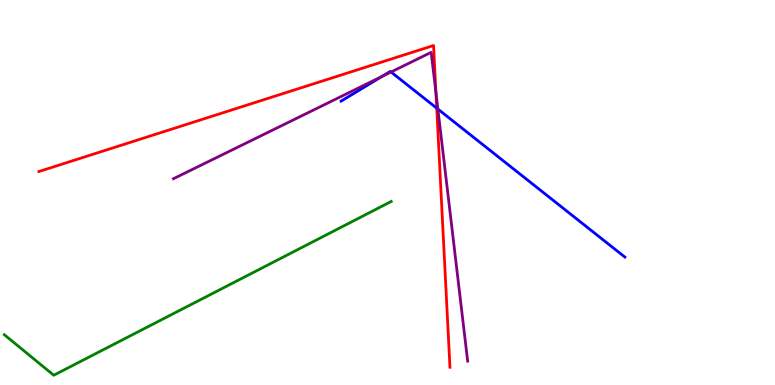[{'lines': ['blue', 'red'], 'intersections': [{'x': 5.64, 'y': 7.19}]}, {'lines': ['green', 'red'], 'intersections': []}, {'lines': ['purple', 'red'], 'intersections': [{'x': 5.63, 'y': 7.59}]}, {'lines': ['blue', 'green'], 'intersections': []}, {'lines': ['blue', 'purple'], 'intersections': [{'x': 4.93, 'y': 8.01}, {'x': 5.05, 'y': 8.13}, {'x': 5.65, 'y': 7.17}]}, {'lines': ['green', 'purple'], 'intersections': []}]